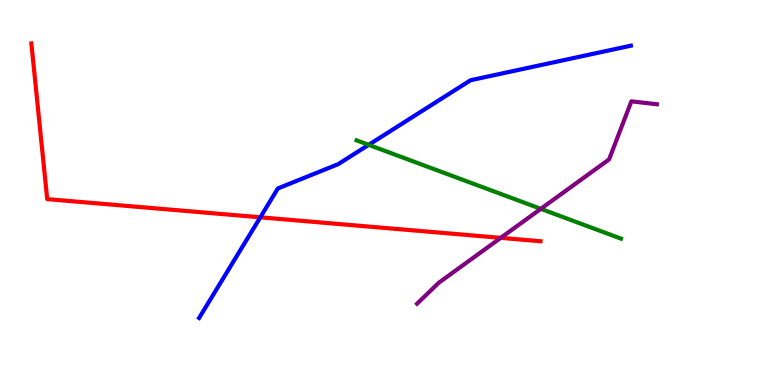[{'lines': ['blue', 'red'], 'intersections': [{'x': 3.36, 'y': 4.36}]}, {'lines': ['green', 'red'], 'intersections': []}, {'lines': ['purple', 'red'], 'intersections': [{'x': 6.46, 'y': 3.82}]}, {'lines': ['blue', 'green'], 'intersections': [{'x': 4.76, 'y': 6.24}]}, {'lines': ['blue', 'purple'], 'intersections': []}, {'lines': ['green', 'purple'], 'intersections': [{'x': 6.98, 'y': 4.58}]}]